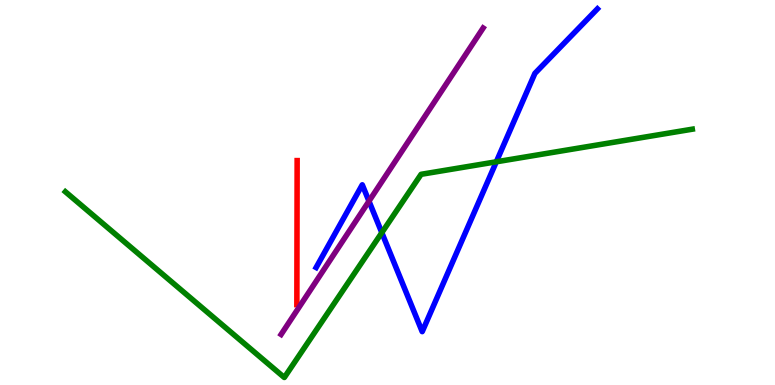[{'lines': ['blue', 'red'], 'intersections': []}, {'lines': ['green', 'red'], 'intersections': []}, {'lines': ['purple', 'red'], 'intersections': []}, {'lines': ['blue', 'green'], 'intersections': [{'x': 4.93, 'y': 3.96}, {'x': 6.4, 'y': 5.8}]}, {'lines': ['blue', 'purple'], 'intersections': [{'x': 4.76, 'y': 4.77}]}, {'lines': ['green', 'purple'], 'intersections': []}]